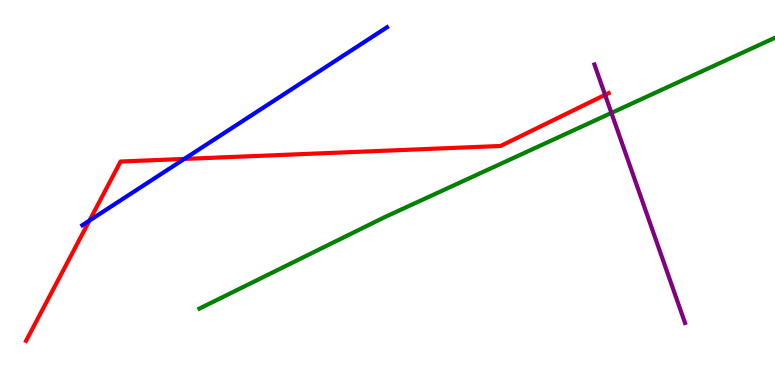[{'lines': ['blue', 'red'], 'intersections': [{'x': 1.15, 'y': 4.27}, {'x': 2.38, 'y': 5.87}]}, {'lines': ['green', 'red'], 'intersections': []}, {'lines': ['purple', 'red'], 'intersections': [{'x': 7.81, 'y': 7.54}]}, {'lines': ['blue', 'green'], 'intersections': []}, {'lines': ['blue', 'purple'], 'intersections': []}, {'lines': ['green', 'purple'], 'intersections': [{'x': 7.89, 'y': 7.07}]}]